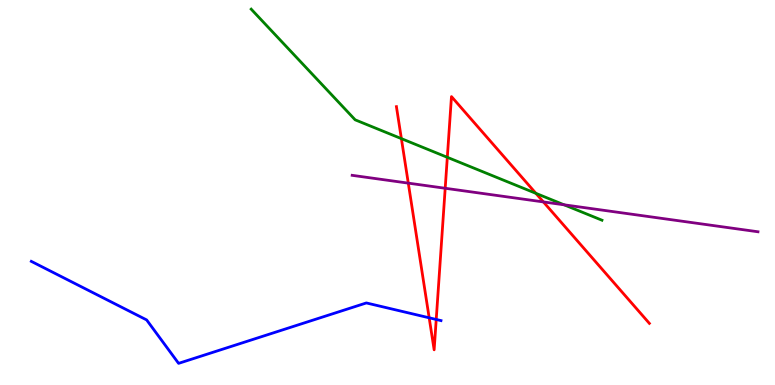[{'lines': ['blue', 'red'], 'intersections': [{'x': 5.54, 'y': 1.75}, {'x': 5.63, 'y': 1.7}]}, {'lines': ['green', 'red'], 'intersections': [{'x': 5.18, 'y': 6.4}, {'x': 5.77, 'y': 5.91}, {'x': 6.91, 'y': 4.98}]}, {'lines': ['purple', 'red'], 'intersections': [{'x': 5.27, 'y': 5.24}, {'x': 5.74, 'y': 5.11}, {'x': 7.01, 'y': 4.76}]}, {'lines': ['blue', 'green'], 'intersections': []}, {'lines': ['blue', 'purple'], 'intersections': []}, {'lines': ['green', 'purple'], 'intersections': [{'x': 7.28, 'y': 4.68}]}]